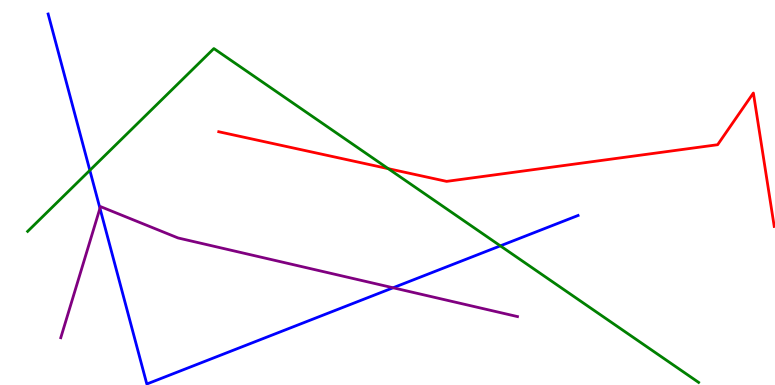[{'lines': ['blue', 'red'], 'intersections': []}, {'lines': ['green', 'red'], 'intersections': [{'x': 5.01, 'y': 5.62}]}, {'lines': ['purple', 'red'], 'intersections': []}, {'lines': ['blue', 'green'], 'intersections': [{'x': 1.16, 'y': 5.58}, {'x': 6.46, 'y': 3.61}]}, {'lines': ['blue', 'purple'], 'intersections': [{'x': 1.29, 'y': 4.59}, {'x': 5.07, 'y': 2.53}]}, {'lines': ['green', 'purple'], 'intersections': []}]